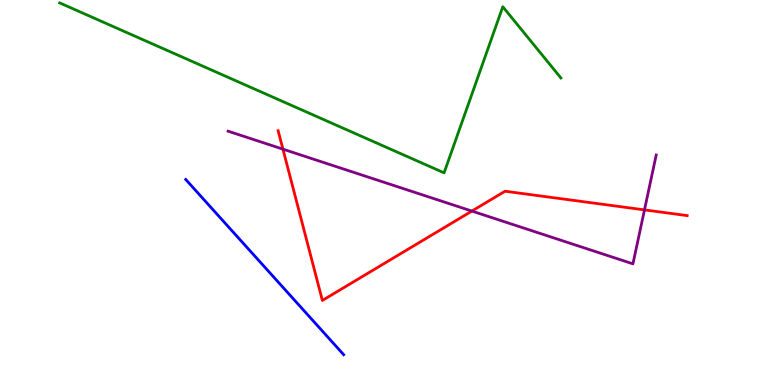[{'lines': ['blue', 'red'], 'intersections': []}, {'lines': ['green', 'red'], 'intersections': []}, {'lines': ['purple', 'red'], 'intersections': [{'x': 3.65, 'y': 6.13}, {'x': 6.09, 'y': 4.52}, {'x': 8.32, 'y': 4.55}]}, {'lines': ['blue', 'green'], 'intersections': []}, {'lines': ['blue', 'purple'], 'intersections': []}, {'lines': ['green', 'purple'], 'intersections': []}]